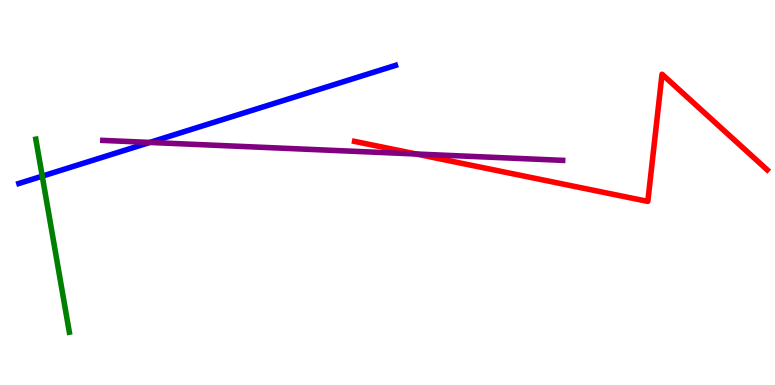[{'lines': ['blue', 'red'], 'intersections': []}, {'lines': ['green', 'red'], 'intersections': []}, {'lines': ['purple', 'red'], 'intersections': [{'x': 5.37, 'y': 6.0}]}, {'lines': ['blue', 'green'], 'intersections': [{'x': 0.545, 'y': 5.42}]}, {'lines': ['blue', 'purple'], 'intersections': [{'x': 1.93, 'y': 6.3}]}, {'lines': ['green', 'purple'], 'intersections': []}]